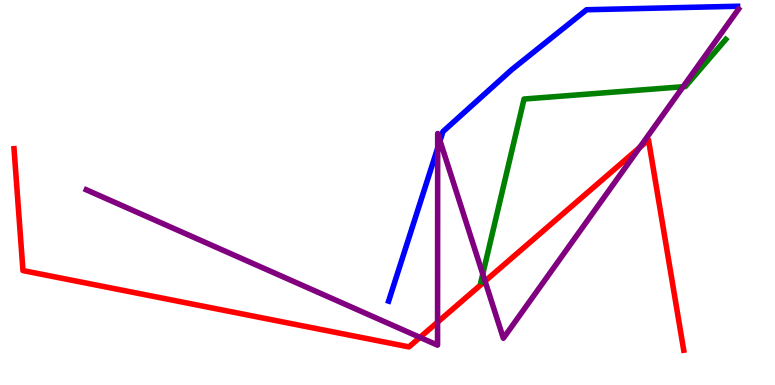[{'lines': ['blue', 'red'], 'intersections': []}, {'lines': ['green', 'red'], 'intersections': []}, {'lines': ['purple', 'red'], 'intersections': [{'x': 5.42, 'y': 1.24}, {'x': 5.65, 'y': 1.63}, {'x': 6.26, 'y': 2.7}, {'x': 8.25, 'y': 6.17}]}, {'lines': ['blue', 'green'], 'intersections': []}, {'lines': ['blue', 'purple'], 'intersections': [{'x': 5.65, 'y': 6.15}, {'x': 5.68, 'y': 6.34}]}, {'lines': ['green', 'purple'], 'intersections': [{'x': 6.23, 'y': 2.88}, {'x': 8.81, 'y': 7.75}]}]